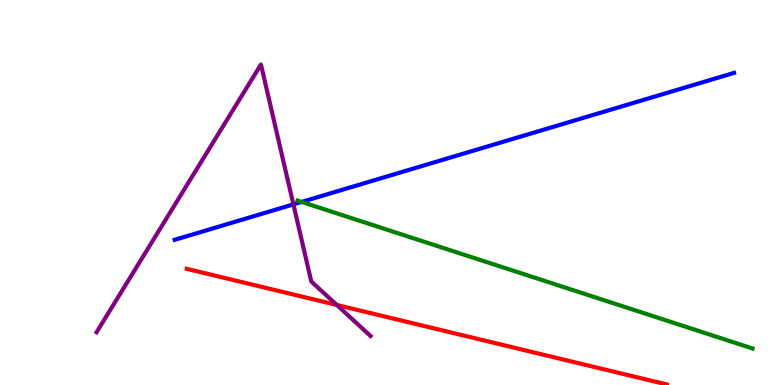[{'lines': ['blue', 'red'], 'intersections': []}, {'lines': ['green', 'red'], 'intersections': []}, {'lines': ['purple', 'red'], 'intersections': [{'x': 4.35, 'y': 2.08}]}, {'lines': ['blue', 'green'], 'intersections': [{'x': 3.89, 'y': 4.76}]}, {'lines': ['blue', 'purple'], 'intersections': [{'x': 3.79, 'y': 4.69}]}, {'lines': ['green', 'purple'], 'intersections': []}]